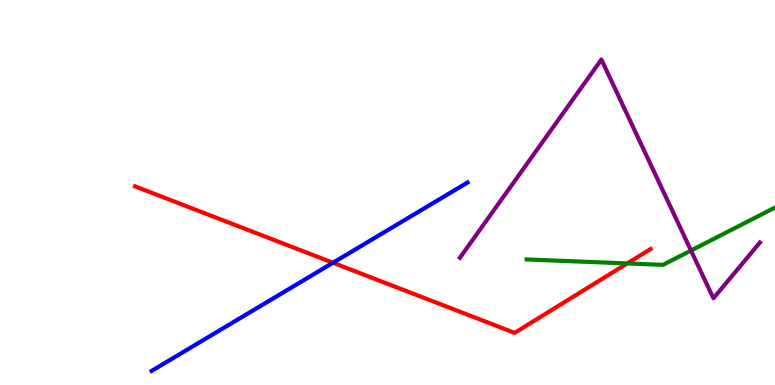[{'lines': ['blue', 'red'], 'intersections': [{'x': 4.3, 'y': 3.18}]}, {'lines': ['green', 'red'], 'intersections': [{'x': 8.09, 'y': 3.16}]}, {'lines': ['purple', 'red'], 'intersections': []}, {'lines': ['blue', 'green'], 'intersections': []}, {'lines': ['blue', 'purple'], 'intersections': []}, {'lines': ['green', 'purple'], 'intersections': [{'x': 8.92, 'y': 3.49}]}]